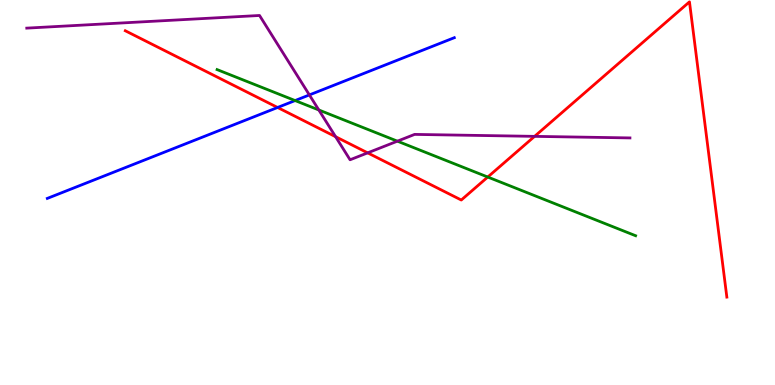[{'lines': ['blue', 'red'], 'intersections': [{'x': 3.58, 'y': 7.21}]}, {'lines': ['green', 'red'], 'intersections': [{'x': 6.29, 'y': 5.4}]}, {'lines': ['purple', 'red'], 'intersections': [{'x': 4.33, 'y': 6.45}, {'x': 4.74, 'y': 6.03}, {'x': 6.9, 'y': 6.46}]}, {'lines': ['blue', 'green'], 'intersections': [{'x': 3.81, 'y': 7.39}]}, {'lines': ['blue', 'purple'], 'intersections': [{'x': 3.99, 'y': 7.53}]}, {'lines': ['green', 'purple'], 'intersections': [{'x': 4.11, 'y': 7.14}, {'x': 5.13, 'y': 6.33}]}]